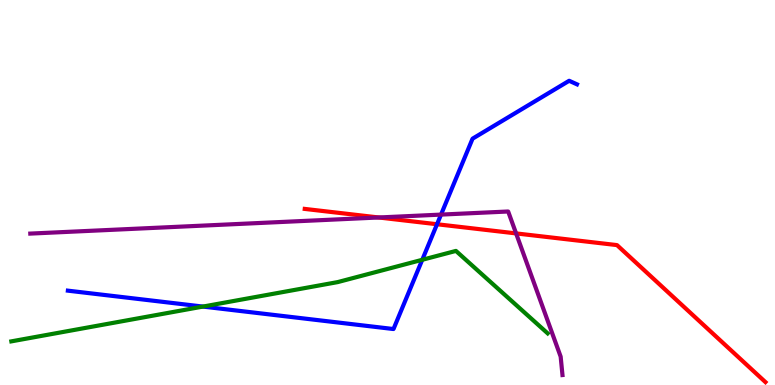[{'lines': ['blue', 'red'], 'intersections': [{'x': 5.64, 'y': 4.18}]}, {'lines': ['green', 'red'], 'intersections': []}, {'lines': ['purple', 'red'], 'intersections': [{'x': 4.89, 'y': 4.35}, {'x': 6.66, 'y': 3.94}]}, {'lines': ['blue', 'green'], 'intersections': [{'x': 2.62, 'y': 2.04}, {'x': 5.45, 'y': 3.25}]}, {'lines': ['blue', 'purple'], 'intersections': [{'x': 5.69, 'y': 4.43}]}, {'lines': ['green', 'purple'], 'intersections': []}]